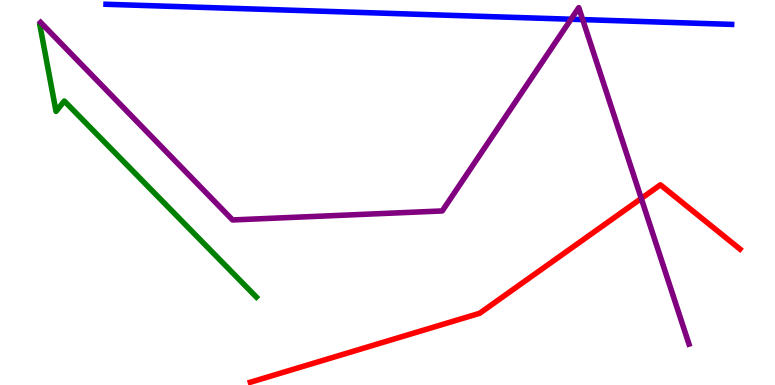[{'lines': ['blue', 'red'], 'intersections': []}, {'lines': ['green', 'red'], 'intersections': []}, {'lines': ['purple', 'red'], 'intersections': [{'x': 8.27, 'y': 4.85}]}, {'lines': ['blue', 'green'], 'intersections': []}, {'lines': ['blue', 'purple'], 'intersections': [{'x': 7.37, 'y': 9.5}, {'x': 7.52, 'y': 9.49}]}, {'lines': ['green', 'purple'], 'intersections': []}]